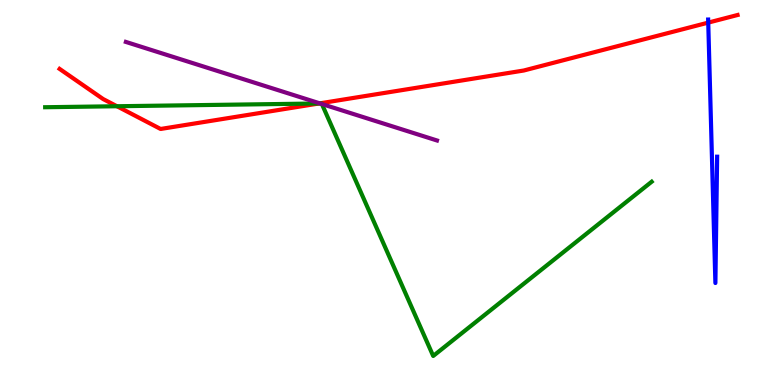[{'lines': ['blue', 'red'], 'intersections': [{'x': 9.14, 'y': 9.41}]}, {'lines': ['green', 'red'], 'intersections': [{'x': 1.51, 'y': 7.24}, {'x': 4.12, 'y': 7.31}]}, {'lines': ['purple', 'red'], 'intersections': [{'x': 4.13, 'y': 7.32}]}, {'lines': ['blue', 'green'], 'intersections': []}, {'lines': ['blue', 'purple'], 'intersections': []}, {'lines': ['green', 'purple'], 'intersections': [{'x': 4.13, 'y': 7.31}, {'x': 4.15, 'y': 7.3}]}]